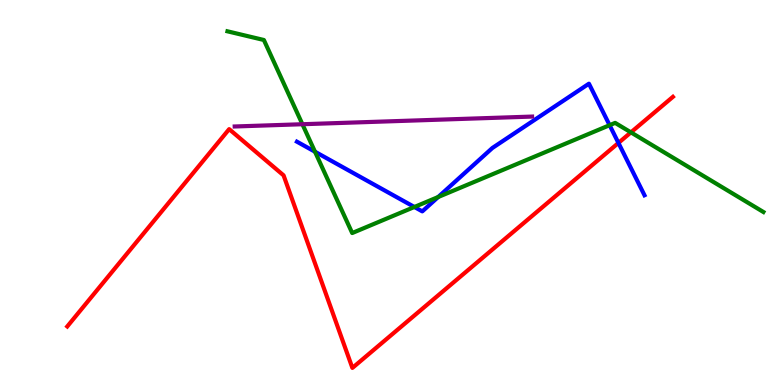[{'lines': ['blue', 'red'], 'intersections': [{'x': 7.98, 'y': 6.29}]}, {'lines': ['green', 'red'], 'intersections': [{'x': 8.14, 'y': 6.56}]}, {'lines': ['purple', 'red'], 'intersections': []}, {'lines': ['blue', 'green'], 'intersections': [{'x': 4.06, 'y': 6.06}, {'x': 5.35, 'y': 4.62}, {'x': 5.65, 'y': 4.88}, {'x': 7.87, 'y': 6.75}]}, {'lines': ['blue', 'purple'], 'intersections': []}, {'lines': ['green', 'purple'], 'intersections': [{'x': 3.9, 'y': 6.77}]}]